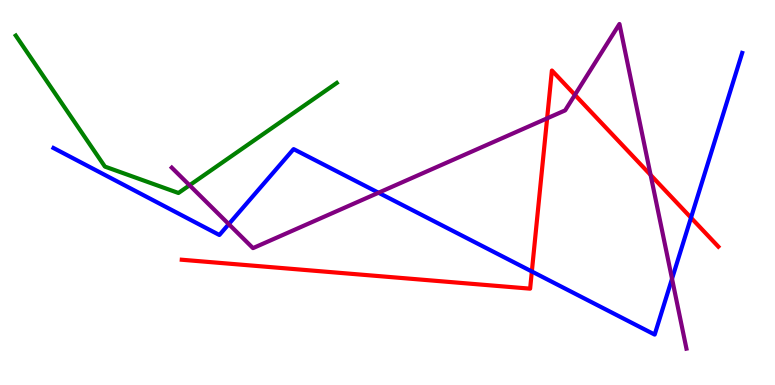[{'lines': ['blue', 'red'], 'intersections': [{'x': 6.86, 'y': 2.95}, {'x': 8.92, 'y': 4.35}]}, {'lines': ['green', 'red'], 'intersections': []}, {'lines': ['purple', 'red'], 'intersections': [{'x': 7.06, 'y': 6.93}, {'x': 7.42, 'y': 7.54}, {'x': 8.39, 'y': 5.46}]}, {'lines': ['blue', 'green'], 'intersections': []}, {'lines': ['blue', 'purple'], 'intersections': [{'x': 2.95, 'y': 4.18}, {'x': 4.88, 'y': 4.99}, {'x': 8.67, 'y': 2.76}]}, {'lines': ['green', 'purple'], 'intersections': [{'x': 2.45, 'y': 5.19}]}]